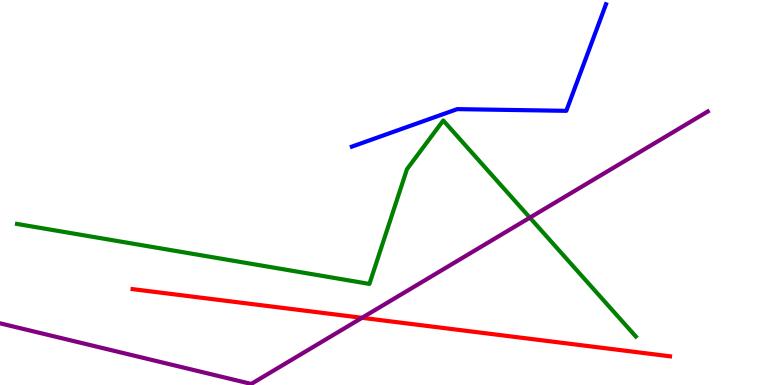[{'lines': ['blue', 'red'], 'intersections': []}, {'lines': ['green', 'red'], 'intersections': []}, {'lines': ['purple', 'red'], 'intersections': [{'x': 4.67, 'y': 1.75}]}, {'lines': ['blue', 'green'], 'intersections': []}, {'lines': ['blue', 'purple'], 'intersections': []}, {'lines': ['green', 'purple'], 'intersections': [{'x': 6.84, 'y': 4.35}]}]